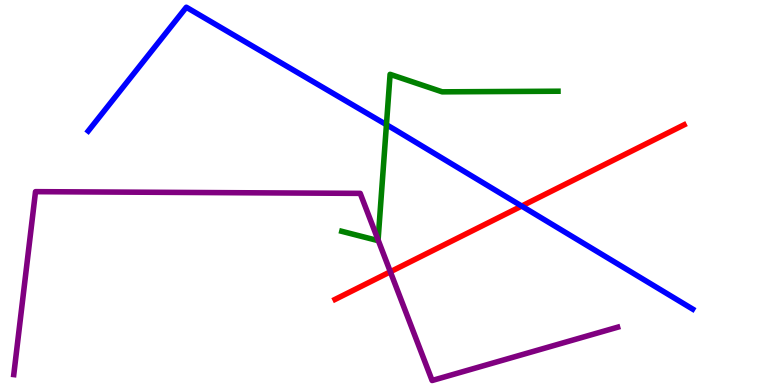[{'lines': ['blue', 'red'], 'intersections': [{'x': 6.73, 'y': 4.65}]}, {'lines': ['green', 'red'], 'intersections': []}, {'lines': ['purple', 'red'], 'intersections': [{'x': 5.04, 'y': 2.94}]}, {'lines': ['blue', 'green'], 'intersections': [{'x': 4.99, 'y': 6.76}]}, {'lines': ['blue', 'purple'], 'intersections': []}, {'lines': ['green', 'purple'], 'intersections': [{'x': 4.88, 'y': 3.77}]}]